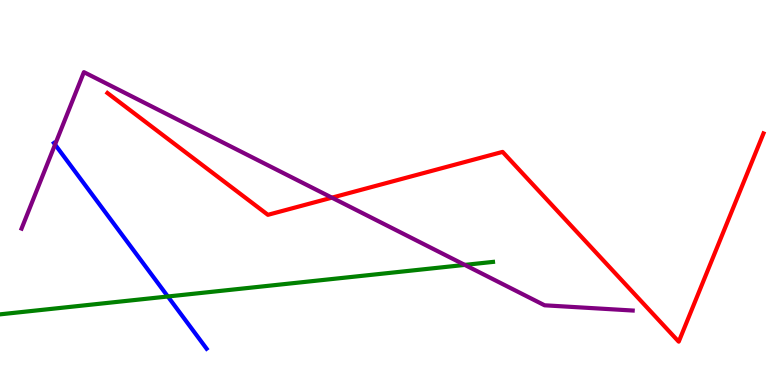[{'lines': ['blue', 'red'], 'intersections': []}, {'lines': ['green', 'red'], 'intersections': []}, {'lines': ['purple', 'red'], 'intersections': [{'x': 4.28, 'y': 4.87}]}, {'lines': ['blue', 'green'], 'intersections': [{'x': 2.17, 'y': 2.3}]}, {'lines': ['blue', 'purple'], 'intersections': [{'x': 0.71, 'y': 6.25}]}, {'lines': ['green', 'purple'], 'intersections': [{'x': 6.0, 'y': 3.12}]}]